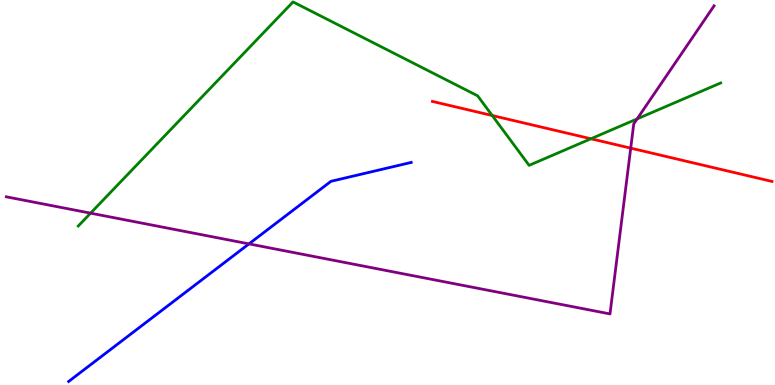[{'lines': ['blue', 'red'], 'intersections': []}, {'lines': ['green', 'red'], 'intersections': [{'x': 6.35, 'y': 7.0}, {'x': 7.62, 'y': 6.4}]}, {'lines': ['purple', 'red'], 'intersections': [{'x': 8.14, 'y': 6.15}]}, {'lines': ['blue', 'green'], 'intersections': []}, {'lines': ['blue', 'purple'], 'intersections': [{'x': 3.21, 'y': 3.67}]}, {'lines': ['green', 'purple'], 'intersections': [{'x': 1.17, 'y': 4.46}, {'x': 8.22, 'y': 6.91}]}]